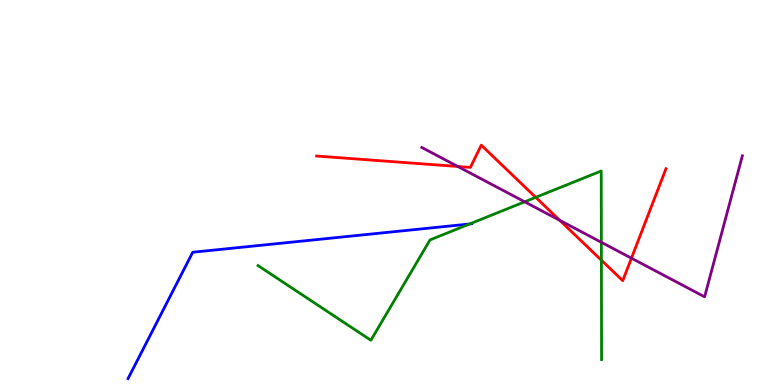[{'lines': ['blue', 'red'], 'intersections': []}, {'lines': ['green', 'red'], 'intersections': [{'x': 6.91, 'y': 4.87}, {'x': 7.76, 'y': 3.24}]}, {'lines': ['purple', 'red'], 'intersections': [{'x': 5.91, 'y': 5.68}, {'x': 7.22, 'y': 4.28}, {'x': 8.15, 'y': 3.29}]}, {'lines': ['blue', 'green'], 'intersections': [{'x': 6.06, 'y': 4.18}]}, {'lines': ['blue', 'purple'], 'intersections': []}, {'lines': ['green', 'purple'], 'intersections': [{'x': 6.77, 'y': 4.76}, {'x': 7.76, 'y': 3.71}]}]